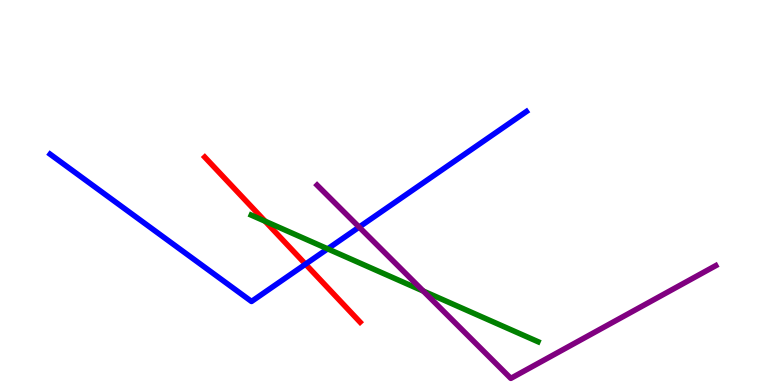[{'lines': ['blue', 'red'], 'intersections': [{'x': 3.94, 'y': 3.14}]}, {'lines': ['green', 'red'], 'intersections': [{'x': 3.42, 'y': 4.25}]}, {'lines': ['purple', 'red'], 'intersections': []}, {'lines': ['blue', 'green'], 'intersections': [{'x': 4.23, 'y': 3.54}]}, {'lines': ['blue', 'purple'], 'intersections': [{'x': 4.63, 'y': 4.1}]}, {'lines': ['green', 'purple'], 'intersections': [{'x': 5.46, 'y': 2.44}]}]